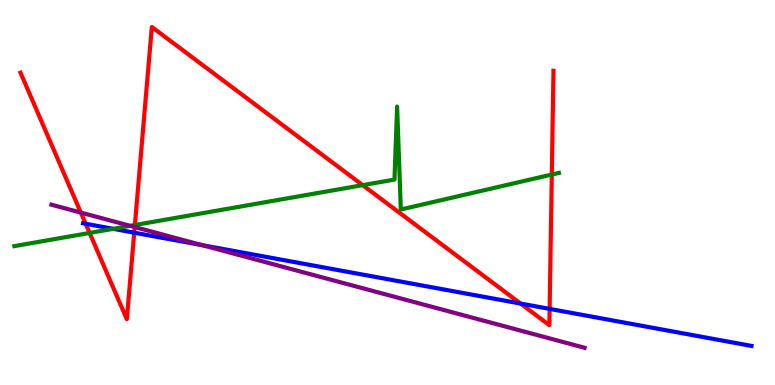[{'lines': ['blue', 'red'], 'intersections': [{'x': 1.11, 'y': 4.19}, {'x': 1.73, 'y': 3.96}, {'x': 6.72, 'y': 2.12}, {'x': 7.09, 'y': 1.98}]}, {'lines': ['green', 'red'], 'intersections': [{'x': 1.16, 'y': 3.95}, {'x': 1.74, 'y': 4.16}, {'x': 4.68, 'y': 5.19}, {'x': 7.12, 'y': 5.47}]}, {'lines': ['purple', 'red'], 'intersections': [{'x': 1.04, 'y': 4.48}, {'x': 1.74, 'y': 4.1}]}, {'lines': ['blue', 'green'], 'intersections': [{'x': 1.46, 'y': 4.06}]}, {'lines': ['blue', 'purple'], 'intersections': [{'x': 2.61, 'y': 3.63}]}, {'lines': ['green', 'purple'], 'intersections': [{'x': 1.68, 'y': 4.13}]}]